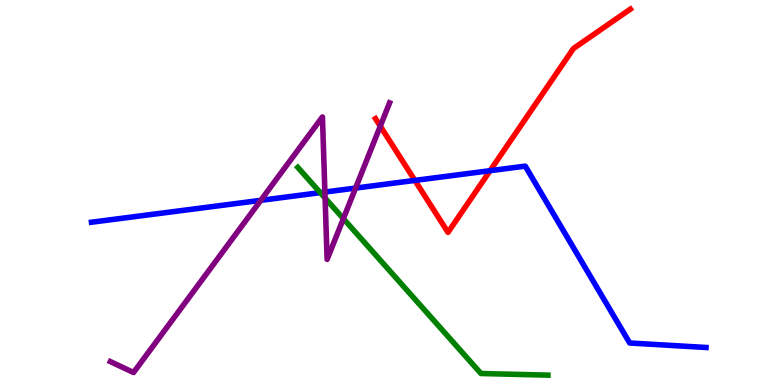[{'lines': ['blue', 'red'], 'intersections': [{'x': 5.35, 'y': 5.31}, {'x': 6.32, 'y': 5.57}]}, {'lines': ['green', 'red'], 'intersections': []}, {'lines': ['purple', 'red'], 'intersections': [{'x': 4.91, 'y': 6.72}]}, {'lines': ['blue', 'green'], 'intersections': [{'x': 4.13, 'y': 5.0}]}, {'lines': ['blue', 'purple'], 'intersections': [{'x': 3.36, 'y': 4.8}, {'x': 4.19, 'y': 5.01}, {'x': 4.59, 'y': 5.11}]}, {'lines': ['green', 'purple'], 'intersections': [{'x': 4.19, 'y': 4.85}, {'x': 4.43, 'y': 4.32}]}]